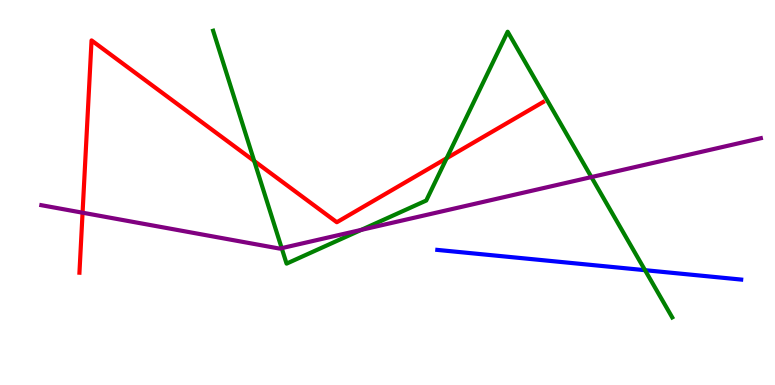[{'lines': ['blue', 'red'], 'intersections': []}, {'lines': ['green', 'red'], 'intersections': [{'x': 3.28, 'y': 5.82}, {'x': 5.76, 'y': 5.89}]}, {'lines': ['purple', 'red'], 'intersections': [{'x': 1.07, 'y': 4.48}]}, {'lines': ['blue', 'green'], 'intersections': [{'x': 8.32, 'y': 2.98}]}, {'lines': ['blue', 'purple'], 'intersections': []}, {'lines': ['green', 'purple'], 'intersections': [{'x': 3.63, 'y': 3.55}, {'x': 4.66, 'y': 4.03}, {'x': 7.63, 'y': 5.4}]}]